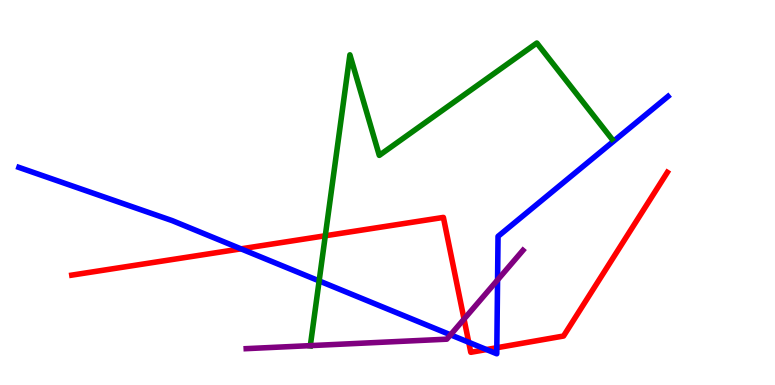[{'lines': ['blue', 'red'], 'intersections': [{'x': 3.11, 'y': 3.54}, {'x': 6.05, 'y': 1.11}, {'x': 6.28, 'y': 0.921}, {'x': 6.41, 'y': 0.968}]}, {'lines': ['green', 'red'], 'intersections': [{'x': 4.2, 'y': 3.88}]}, {'lines': ['purple', 'red'], 'intersections': [{'x': 5.99, 'y': 1.71}]}, {'lines': ['blue', 'green'], 'intersections': [{'x': 4.12, 'y': 2.7}]}, {'lines': ['blue', 'purple'], 'intersections': [{'x': 5.81, 'y': 1.3}, {'x': 6.42, 'y': 2.73}]}, {'lines': ['green', 'purple'], 'intersections': [{'x': 4.0, 'y': 1.02}]}]